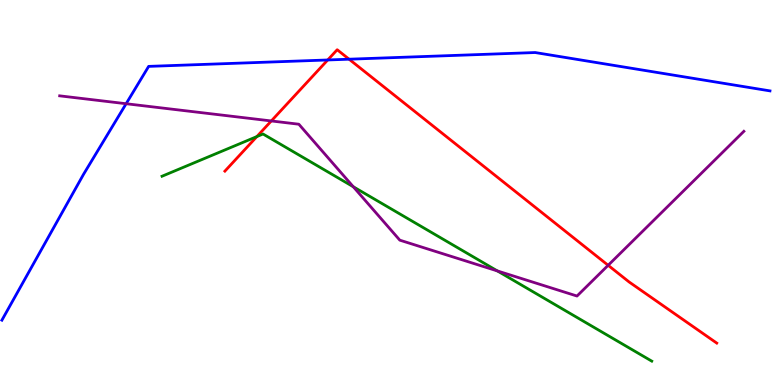[{'lines': ['blue', 'red'], 'intersections': [{'x': 4.23, 'y': 8.44}, {'x': 4.5, 'y': 8.46}]}, {'lines': ['green', 'red'], 'intersections': [{'x': 3.31, 'y': 6.45}]}, {'lines': ['purple', 'red'], 'intersections': [{'x': 3.5, 'y': 6.86}, {'x': 7.85, 'y': 3.11}]}, {'lines': ['blue', 'green'], 'intersections': []}, {'lines': ['blue', 'purple'], 'intersections': [{'x': 1.63, 'y': 7.31}]}, {'lines': ['green', 'purple'], 'intersections': [{'x': 4.56, 'y': 5.15}, {'x': 6.42, 'y': 2.96}]}]